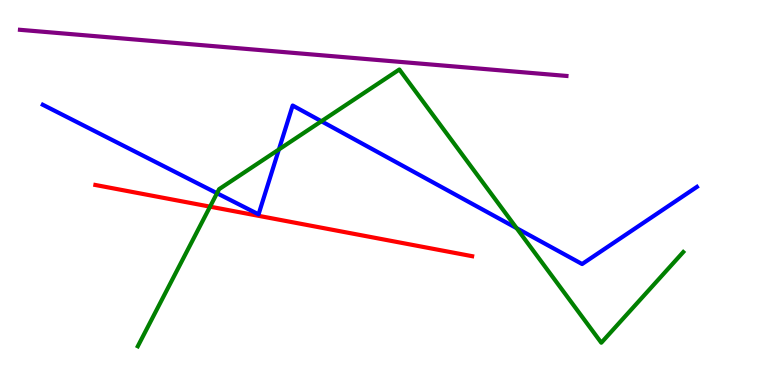[{'lines': ['blue', 'red'], 'intersections': []}, {'lines': ['green', 'red'], 'intersections': [{'x': 2.71, 'y': 4.63}]}, {'lines': ['purple', 'red'], 'intersections': []}, {'lines': ['blue', 'green'], 'intersections': [{'x': 2.8, 'y': 4.98}, {'x': 3.6, 'y': 6.12}, {'x': 4.15, 'y': 6.85}, {'x': 6.67, 'y': 4.07}]}, {'lines': ['blue', 'purple'], 'intersections': []}, {'lines': ['green', 'purple'], 'intersections': []}]